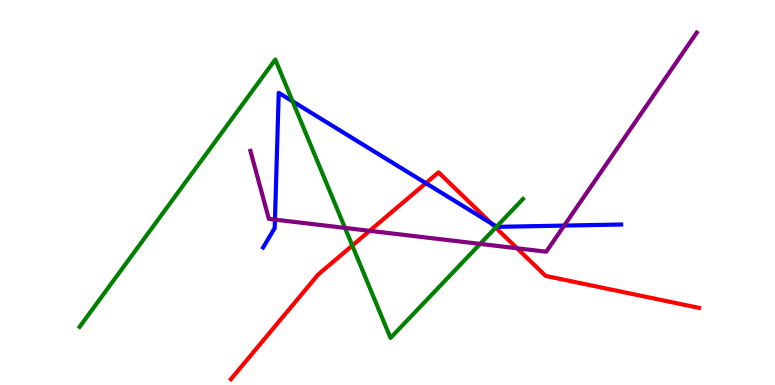[{'lines': ['blue', 'red'], 'intersections': [{'x': 5.49, 'y': 5.24}, {'x': 6.34, 'y': 4.2}]}, {'lines': ['green', 'red'], 'intersections': [{'x': 4.55, 'y': 3.62}, {'x': 6.4, 'y': 4.09}]}, {'lines': ['purple', 'red'], 'intersections': [{'x': 4.77, 'y': 4.0}, {'x': 6.67, 'y': 3.55}]}, {'lines': ['blue', 'green'], 'intersections': [{'x': 3.78, 'y': 7.37}, {'x': 6.41, 'y': 4.11}]}, {'lines': ['blue', 'purple'], 'intersections': [{'x': 3.55, 'y': 4.3}, {'x': 7.28, 'y': 4.14}]}, {'lines': ['green', 'purple'], 'intersections': [{'x': 4.45, 'y': 4.08}, {'x': 6.2, 'y': 3.66}]}]